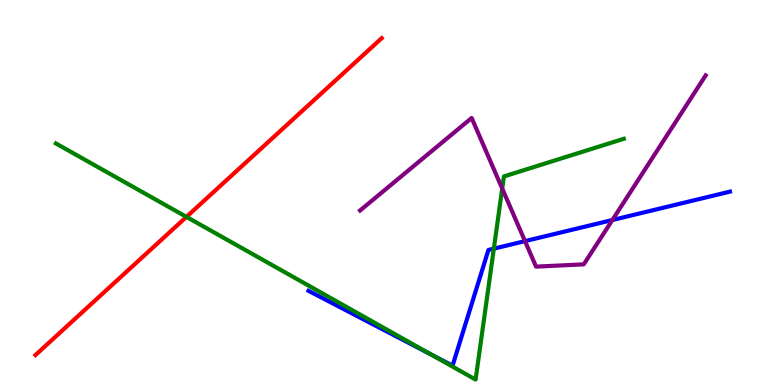[{'lines': ['blue', 'red'], 'intersections': []}, {'lines': ['green', 'red'], 'intersections': [{'x': 2.41, 'y': 4.37}]}, {'lines': ['purple', 'red'], 'intersections': []}, {'lines': ['blue', 'green'], 'intersections': [{'x': 5.55, 'y': 0.802}, {'x': 6.37, 'y': 3.54}]}, {'lines': ['blue', 'purple'], 'intersections': [{'x': 6.77, 'y': 3.74}, {'x': 7.9, 'y': 4.29}]}, {'lines': ['green', 'purple'], 'intersections': [{'x': 6.48, 'y': 5.1}]}]